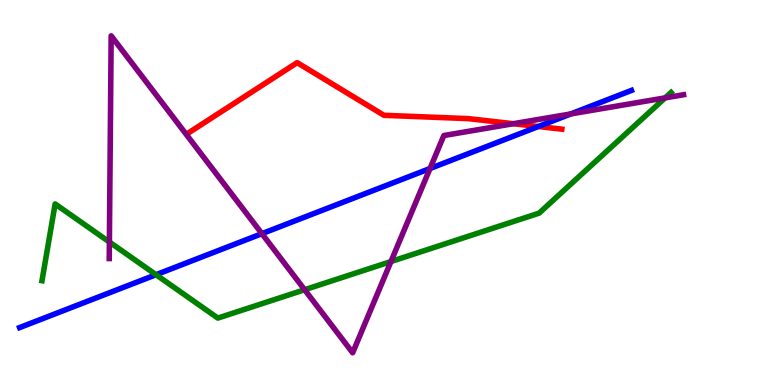[{'lines': ['blue', 'red'], 'intersections': [{'x': 6.95, 'y': 6.71}]}, {'lines': ['green', 'red'], 'intersections': []}, {'lines': ['purple', 'red'], 'intersections': [{'x': 6.62, 'y': 6.79}]}, {'lines': ['blue', 'green'], 'intersections': [{'x': 2.01, 'y': 2.86}]}, {'lines': ['blue', 'purple'], 'intersections': [{'x': 3.38, 'y': 3.93}, {'x': 5.55, 'y': 5.62}, {'x': 7.37, 'y': 7.04}]}, {'lines': ['green', 'purple'], 'intersections': [{'x': 1.41, 'y': 3.71}, {'x': 3.93, 'y': 2.47}, {'x': 5.04, 'y': 3.21}, {'x': 8.58, 'y': 7.46}]}]